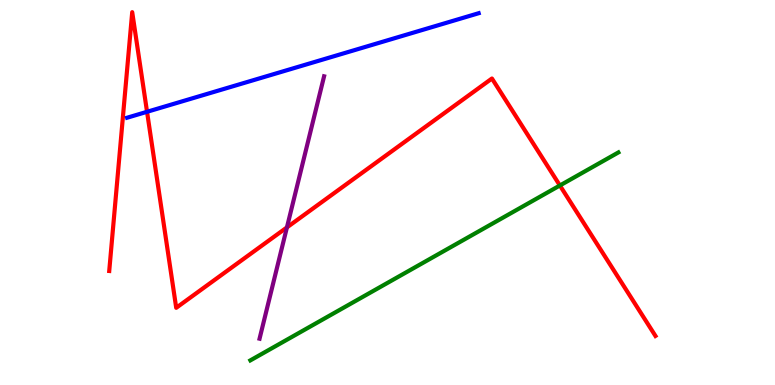[{'lines': ['blue', 'red'], 'intersections': [{'x': 1.9, 'y': 7.1}]}, {'lines': ['green', 'red'], 'intersections': [{'x': 7.22, 'y': 5.18}]}, {'lines': ['purple', 'red'], 'intersections': [{'x': 3.7, 'y': 4.09}]}, {'lines': ['blue', 'green'], 'intersections': []}, {'lines': ['blue', 'purple'], 'intersections': []}, {'lines': ['green', 'purple'], 'intersections': []}]